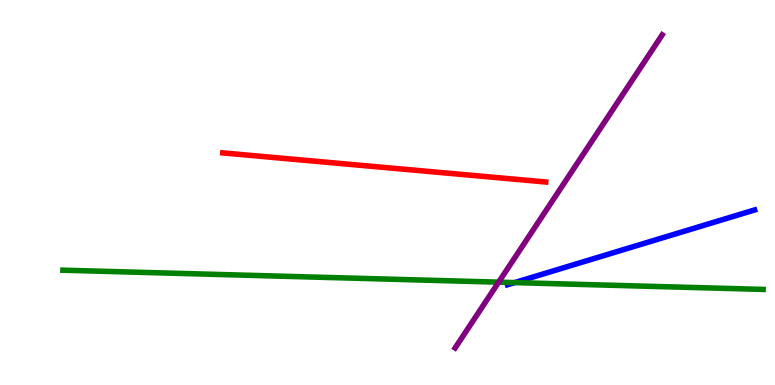[{'lines': ['blue', 'red'], 'intersections': []}, {'lines': ['green', 'red'], 'intersections': []}, {'lines': ['purple', 'red'], 'intersections': []}, {'lines': ['blue', 'green'], 'intersections': [{'x': 6.64, 'y': 2.66}]}, {'lines': ['blue', 'purple'], 'intersections': []}, {'lines': ['green', 'purple'], 'intersections': [{'x': 6.43, 'y': 2.67}]}]